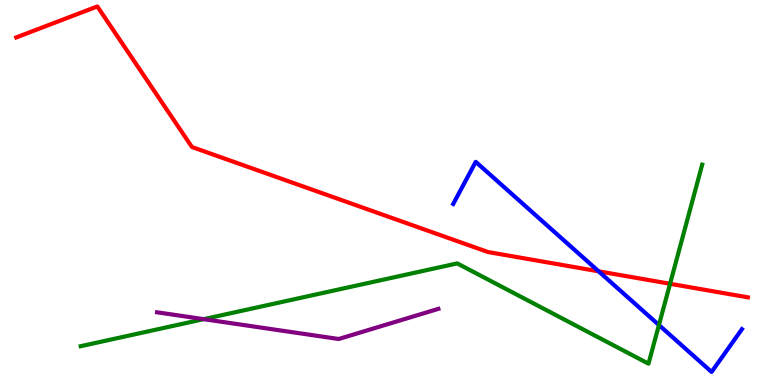[{'lines': ['blue', 'red'], 'intersections': [{'x': 7.72, 'y': 2.95}]}, {'lines': ['green', 'red'], 'intersections': [{'x': 8.65, 'y': 2.63}]}, {'lines': ['purple', 'red'], 'intersections': []}, {'lines': ['blue', 'green'], 'intersections': [{'x': 8.5, 'y': 1.56}]}, {'lines': ['blue', 'purple'], 'intersections': []}, {'lines': ['green', 'purple'], 'intersections': [{'x': 2.63, 'y': 1.71}]}]